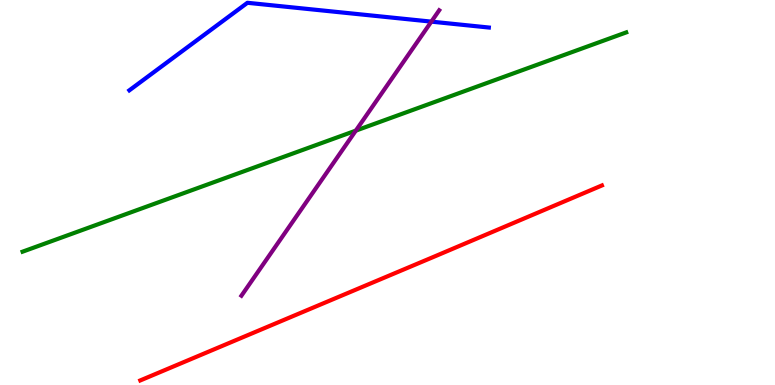[{'lines': ['blue', 'red'], 'intersections': []}, {'lines': ['green', 'red'], 'intersections': []}, {'lines': ['purple', 'red'], 'intersections': []}, {'lines': ['blue', 'green'], 'intersections': []}, {'lines': ['blue', 'purple'], 'intersections': [{'x': 5.57, 'y': 9.44}]}, {'lines': ['green', 'purple'], 'intersections': [{'x': 4.59, 'y': 6.61}]}]